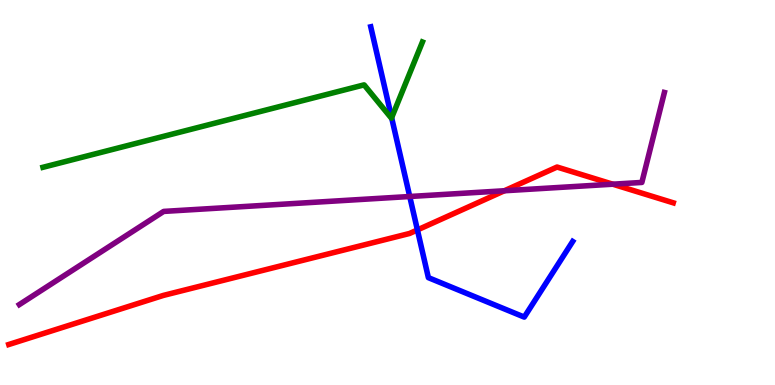[{'lines': ['blue', 'red'], 'intersections': [{'x': 5.39, 'y': 4.03}]}, {'lines': ['green', 'red'], 'intersections': []}, {'lines': ['purple', 'red'], 'intersections': [{'x': 6.51, 'y': 5.05}, {'x': 7.91, 'y': 5.22}]}, {'lines': ['blue', 'green'], 'intersections': [{'x': 5.05, 'y': 6.94}]}, {'lines': ['blue', 'purple'], 'intersections': [{'x': 5.29, 'y': 4.9}]}, {'lines': ['green', 'purple'], 'intersections': []}]